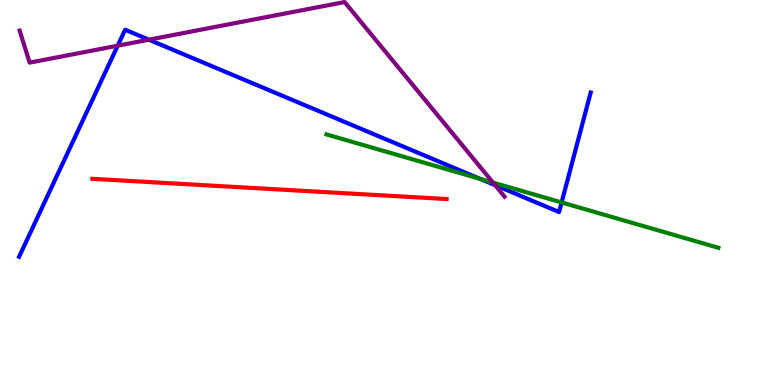[{'lines': ['blue', 'red'], 'intersections': []}, {'lines': ['green', 'red'], 'intersections': []}, {'lines': ['purple', 'red'], 'intersections': []}, {'lines': ['blue', 'green'], 'intersections': [{'x': 6.2, 'y': 5.35}, {'x': 7.25, 'y': 4.74}]}, {'lines': ['blue', 'purple'], 'intersections': [{'x': 1.52, 'y': 8.81}, {'x': 1.92, 'y': 8.97}, {'x': 6.39, 'y': 5.19}]}, {'lines': ['green', 'purple'], 'intersections': [{'x': 6.36, 'y': 5.26}]}]